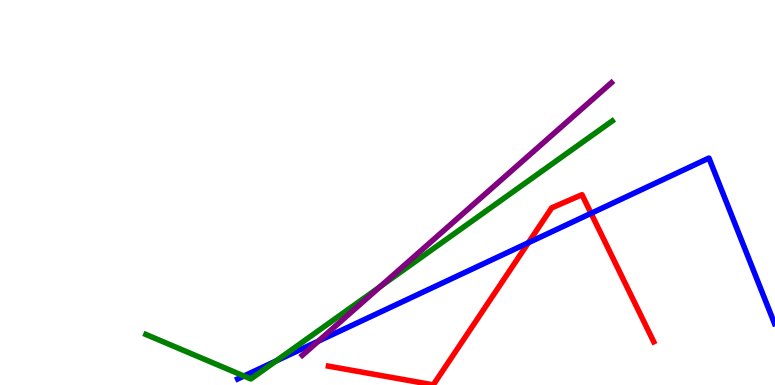[{'lines': ['blue', 'red'], 'intersections': [{'x': 6.82, 'y': 3.7}, {'x': 7.63, 'y': 4.46}]}, {'lines': ['green', 'red'], 'intersections': []}, {'lines': ['purple', 'red'], 'intersections': []}, {'lines': ['blue', 'green'], 'intersections': [{'x': 3.15, 'y': 0.233}, {'x': 3.56, 'y': 0.624}]}, {'lines': ['blue', 'purple'], 'intersections': [{'x': 4.11, 'y': 1.14}]}, {'lines': ['green', 'purple'], 'intersections': [{'x': 4.91, 'y': 2.55}]}]